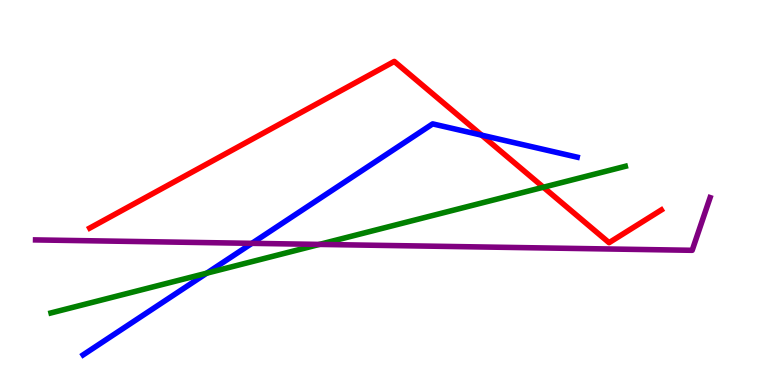[{'lines': ['blue', 'red'], 'intersections': [{'x': 6.22, 'y': 6.49}]}, {'lines': ['green', 'red'], 'intersections': [{'x': 7.01, 'y': 5.14}]}, {'lines': ['purple', 'red'], 'intersections': []}, {'lines': ['blue', 'green'], 'intersections': [{'x': 2.67, 'y': 2.9}]}, {'lines': ['blue', 'purple'], 'intersections': [{'x': 3.25, 'y': 3.68}]}, {'lines': ['green', 'purple'], 'intersections': [{'x': 4.12, 'y': 3.65}]}]